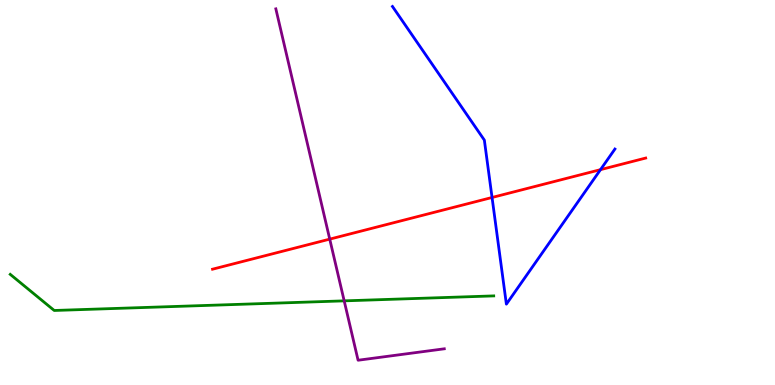[{'lines': ['blue', 'red'], 'intersections': [{'x': 6.35, 'y': 4.87}, {'x': 7.75, 'y': 5.59}]}, {'lines': ['green', 'red'], 'intersections': []}, {'lines': ['purple', 'red'], 'intersections': [{'x': 4.25, 'y': 3.79}]}, {'lines': ['blue', 'green'], 'intersections': []}, {'lines': ['blue', 'purple'], 'intersections': []}, {'lines': ['green', 'purple'], 'intersections': [{'x': 4.44, 'y': 2.19}]}]